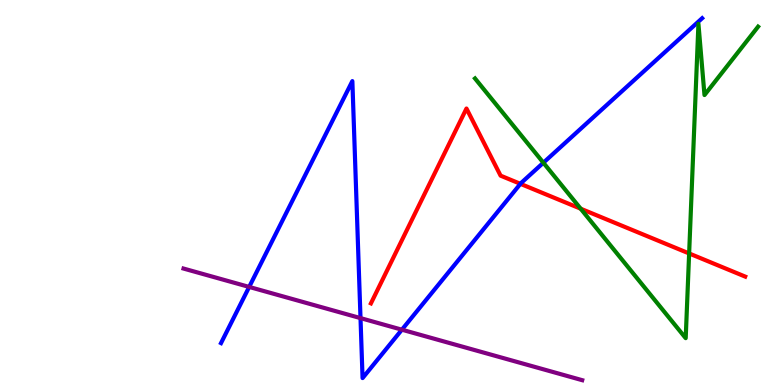[{'lines': ['blue', 'red'], 'intersections': [{'x': 6.71, 'y': 5.23}]}, {'lines': ['green', 'red'], 'intersections': [{'x': 7.49, 'y': 4.58}, {'x': 8.89, 'y': 3.42}]}, {'lines': ['purple', 'red'], 'intersections': []}, {'lines': ['blue', 'green'], 'intersections': [{'x': 7.01, 'y': 5.77}]}, {'lines': ['blue', 'purple'], 'intersections': [{'x': 3.22, 'y': 2.55}, {'x': 4.65, 'y': 1.74}, {'x': 5.19, 'y': 1.44}]}, {'lines': ['green', 'purple'], 'intersections': []}]